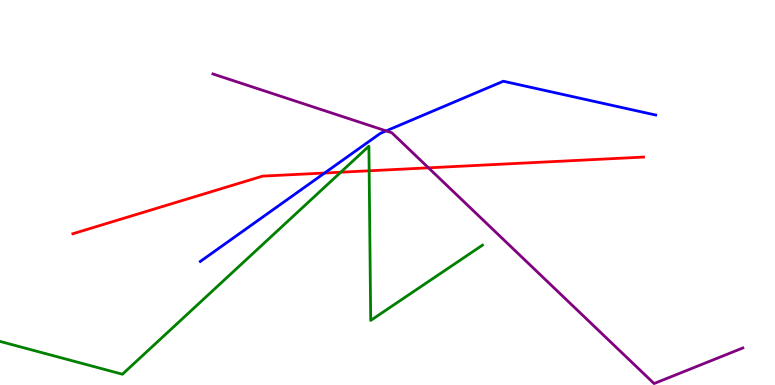[{'lines': ['blue', 'red'], 'intersections': [{'x': 4.19, 'y': 5.51}]}, {'lines': ['green', 'red'], 'intersections': [{'x': 4.4, 'y': 5.53}, {'x': 4.76, 'y': 5.56}]}, {'lines': ['purple', 'red'], 'intersections': [{'x': 5.53, 'y': 5.64}]}, {'lines': ['blue', 'green'], 'intersections': []}, {'lines': ['blue', 'purple'], 'intersections': [{'x': 4.98, 'y': 6.6}]}, {'lines': ['green', 'purple'], 'intersections': []}]